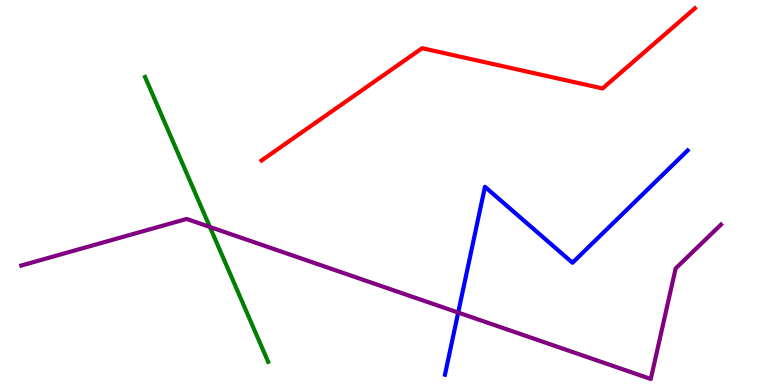[{'lines': ['blue', 'red'], 'intersections': []}, {'lines': ['green', 'red'], 'intersections': []}, {'lines': ['purple', 'red'], 'intersections': []}, {'lines': ['blue', 'green'], 'intersections': []}, {'lines': ['blue', 'purple'], 'intersections': [{'x': 5.91, 'y': 1.88}]}, {'lines': ['green', 'purple'], 'intersections': [{'x': 2.71, 'y': 4.11}]}]